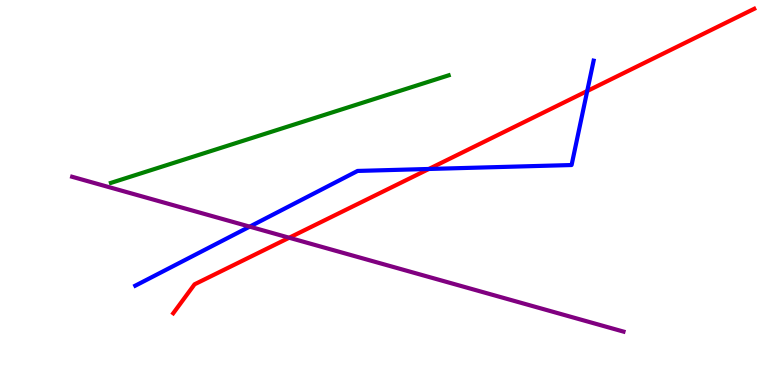[{'lines': ['blue', 'red'], 'intersections': [{'x': 5.53, 'y': 5.61}, {'x': 7.58, 'y': 7.64}]}, {'lines': ['green', 'red'], 'intersections': []}, {'lines': ['purple', 'red'], 'intersections': [{'x': 3.73, 'y': 3.83}]}, {'lines': ['blue', 'green'], 'intersections': []}, {'lines': ['blue', 'purple'], 'intersections': [{'x': 3.22, 'y': 4.11}]}, {'lines': ['green', 'purple'], 'intersections': []}]